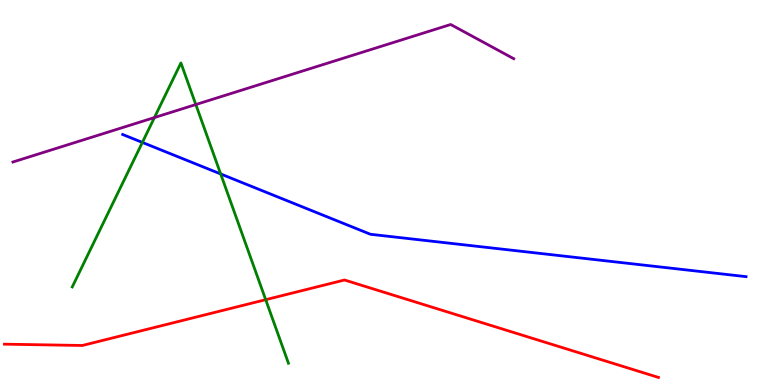[{'lines': ['blue', 'red'], 'intersections': []}, {'lines': ['green', 'red'], 'intersections': [{'x': 3.43, 'y': 2.22}]}, {'lines': ['purple', 'red'], 'intersections': []}, {'lines': ['blue', 'green'], 'intersections': [{'x': 1.84, 'y': 6.3}, {'x': 2.85, 'y': 5.48}]}, {'lines': ['blue', 'purple'], 'intersections': []}, {'lines': ['green', 'purple'], 'intersections': [{'x': 1.99, 'y': 6.95}, {'x': 2.53, 'y': 7.28}]}]